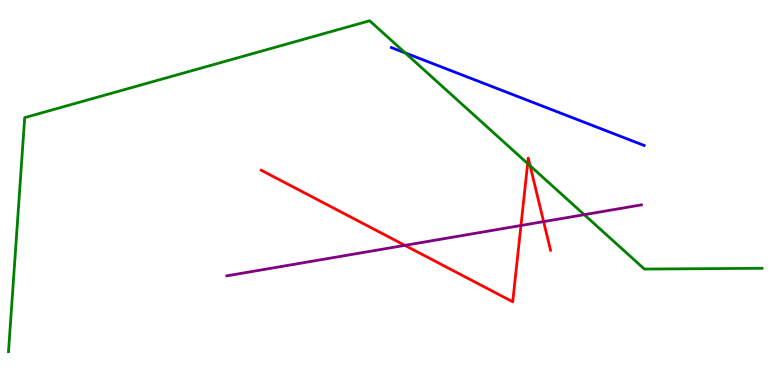[{'lines': ['blue', 'red'], 'intersections': []}, {'lines': ['green', 'red'], 'intersections': [{'x': 6.81, 'y': 5.75}, {'x': 6.84, 'y': 5.69}]}, {'lines': ['purple', 'red'], 'intersections': [{'x': 5.22, 'y': 3.63}, {'x': 6.72, 'y': 4.14}, {'x': 7.01, 'y': 4.24}]}, {'lines': ['blue', 'green'], 'intersections': [{'x': 5.23, 'y': 8.63}]}, {'lines': ['blue', 'purple'], 'intersections': []}, {'lines': ['green', 'purple'], 'intersections': [{'x': 7.54, 'y': 4.42}]}]